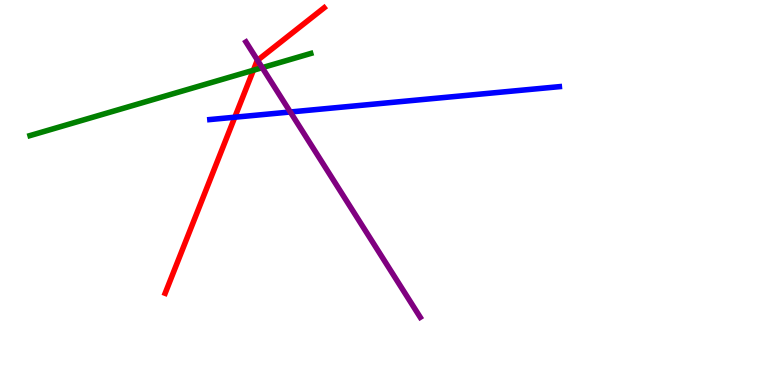[{'lines': ['blue', 'red'], 'intersections': [{'x': 3.03, 'y': 6.96}]}, {'lines': ['green', 'red'], 'intersections': [{'x': 3.27, 'y': 8.18}]}, {'lines': ['purple', 'red'], 'intersections': [{'x': 3.32, 'y': 8.43}]}, {'lines': ['blue', 'green'], 'intersections': []}, {'lines': ['blue', 'purple'], 'intersections': [{'x': 3.75, 'y': 7.09}]}, {'lines': ['green', 'purple'], 'intersections': [{'x': 3.38, 'y': 8.24}]}]